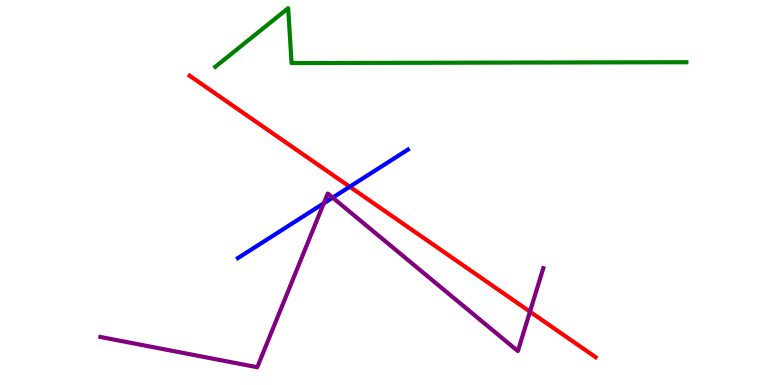[{'lines': ['blue', 'red'], 'intersections': [{'x': 4.51, 'y': 5.15}]}, {'lines': ['green', 'red'], 'intersections': []}, {'lines': ['purple', 'red'], 'intersections': [{'x': 6.84, 'y': 1.9}]}, {'lines': ['blue', 'green'], 'intersections': []}, {'lines': ['blue', 'purple'], 'intersections': [{'x': 4.18, 'y': 4.72}, {'x': 4.29, 'y': 4.87}]}, {'lines': ['green', 'purple'], 'intersections': []}]